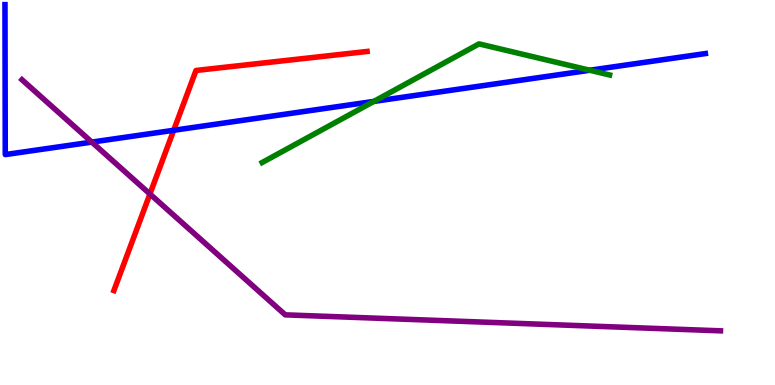[{'lines': ['blue', 'red'], 'intersections': [{'x': 2.24, 'y': 6.62}]}, {'lines': ['green', 'red'], 'intersections': []}, {'lines': ['purple', 'red'], 'intersections': [{'x': 1.93, 'y': 4.96}]}, {'lines': ['blue', 'green'], 'intersections': [{'x': 4.82, 'y': 7.37}, {'x': 7.61, 'y': 8.18}]}, {'lines': ['blue', 'purple'], 'intersections': [{'x': 1.18, 'y': 6.31}]}, {'lines': ['green', 'purple'], 'intersections': []}]